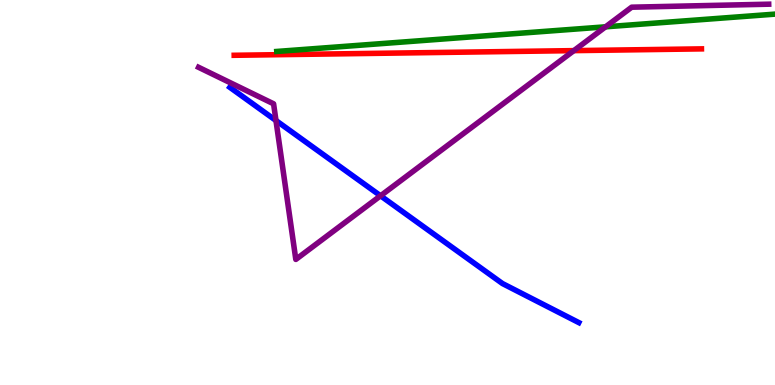[{'lines': ['blue', 'red'], 'intersections': []}, {'lines': ['green', 'red'], 'intersections': []}, {'lines': ['purple', 'red'], 'intersections': [{'x': 7.4, 'y': 8.68}]}, {'lines': ['blue', 'green'], 'intersections': []}, {'lines': ['blue', 'purple'], 'intersections': [{'x': 3.56, 'y': 6.87}, {'x': 4.91, 'y': 4.91}]}, {'lines': ['green', 'purple'], 'intersections': [{'x': 7.81, 'y': 9.3}]}]